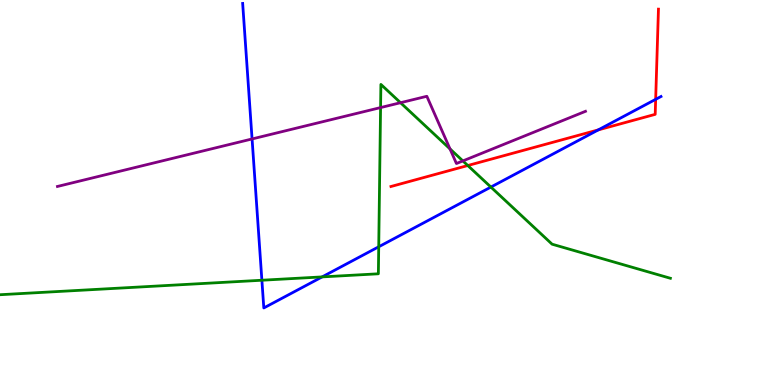[{'lines': ['blue', 'red'], 'intersections': [{'x': 7.72, 'y': 6.63}, {'x': 8.46, 'y': 7.42}]}, {'lines': ['green', 'red'], 'intersections': [{'x': 6.04, 'y': 5.7}]}, {'lines': ['purple', 'red'], 'intersections': []}, {'lines': ['blue', 'green'], 'intersections': [{'x': 3.38, 'y': 2.72}, {'x': 4.16, 'y': 2.81}, {'x': 4.89, 'y': 3.59}, {'x': 6.33, 'y': 5.14}]}, {'lines': ['blue', 'purple'], 'intersections': [{'x': 3.25, 'y': 6.39}]}, {'lines': ['green', 'purple'], 'intersections': [{'x': 4.91, 'y': 7.21}, {'x': 5.17, 'y': 7.33}, {'x': 5.81, 'y': 6.13}, {'x': 5.97, 'y': 5.82}]}]